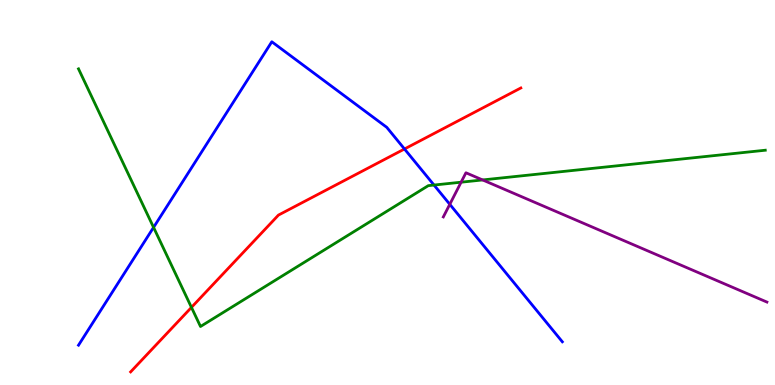[{'lines': ['blue', 'red'], 'intersections': [{'x': 5.22, 'y': 6.13}]}, {'lines': ['green', 'red'], 'intersections': [{'x': 2.47, 'y': 2.02}]}, {'lines': ['purple', 'red'], 'intersections': []}, {'lines': ['blue', 'green'], 'intersections': [{'x': 1.98, 'y': 4.09}, {'x': 5.6, 'y': 5.19}]}, {'lines': ['blue', 'purple'], 'intersections': [{'x': 5.8, 'y': 4.69}]}, {'lines': ['green', 'purple'], 'intersections': [{'x': 5.95, 'y': 5.27}, {'x': 6.23, 'y': 5.33}]}]